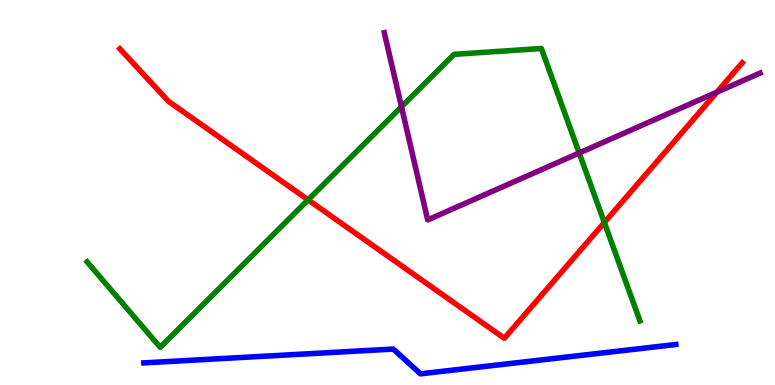[{'lines': ['blue', 'red'], 'intersections': []}, {'lines': ['green', 'red'], 'intersections': [{'x': 3.98, 'y': 4.81}, {'x': 7.8, 'y': 4.22}]}, {'lines': ['purple', 'red'], 'intersections': [{'x': 9.25, 'y': 7.61}]}, {'lines': ['blue', 'green'], 'intersections': []}, {'lines': ['blue', 'purple'], 'intersections': []}, {'lines': ['green', 'purple'], 'intersections': [{'x': 5.18, 'y': 7.23}, {'x': 7.47, 'y': 6.03}]}]